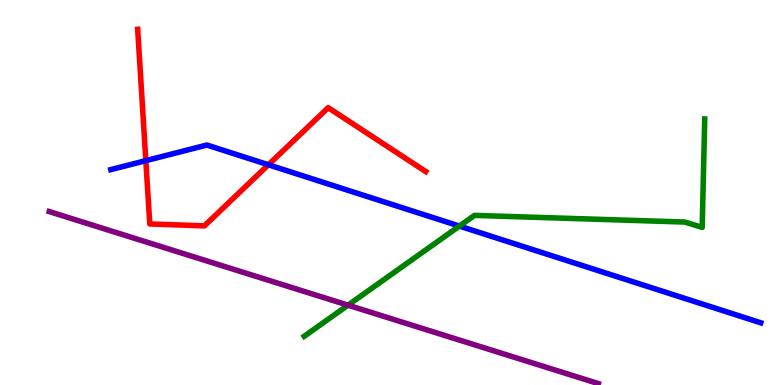[{'lines': ['blue', 'red'], 'intersections': [{'x': 1.88, 'y': 5.83}, {'x': 3.46, 'y': 5.72}]}, {'lines': ['green', 'red'], 'intersections': []}, {'lines': ['purple', 'red'], 'intersections': []}, {'lines': ['blue', 'green'], 'intersections': [{'x': 5.93, 'y': 4.13}]}, {'lines': ['blue', 'purple'], 'intersections': []}, {'lines': ['green', 'purple'], 'intersections': [{'x': 4.49, 'y': 2.07}]}]